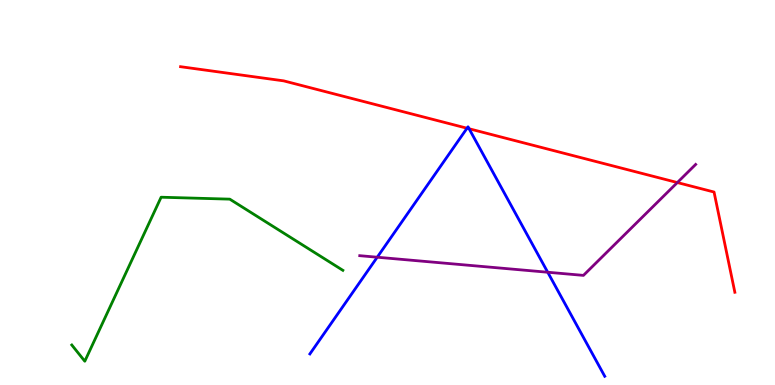[{'lines': ['blue', 'red'], 'intersections': [{'x': 6.03, 'y': 6.67}, {'x': 6.05, 'y': 6.66}]}, {'lines': ['green', 'red'], 'intersections': []}, {'lines': ['purple', 'red'], 'intersections': [{'x': 8.74, 'y': 5.26}]}, {'lines': ['blue', 'green'], 'intersections': []}, {'lines': ['blue', 'purple'], 'intersections': [{'x': 4.87, 'y': 3.32}, {'x': 7.07, 'y': 2.93}]}, {'lines': ['green', 'purple'], 'intersections': []}]